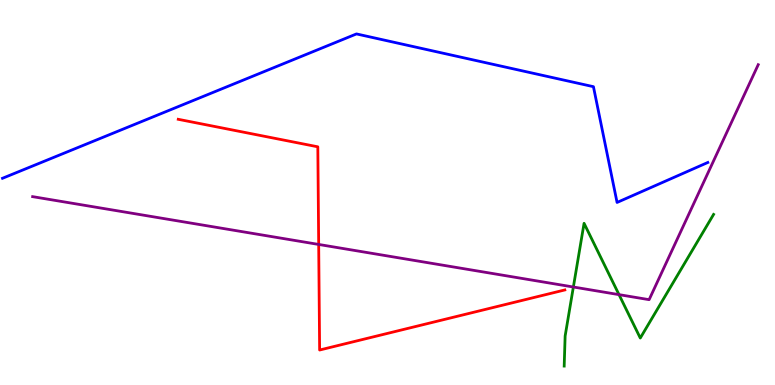[{'lines': ['blue', 'red'], 'intersections': []}, {'lines': ['green', 'red'], 'intersections': []}, {'lines': ['purple', 'red'], 'intersections': [{'x': 4.11, 'y': 3.65}]}, {'lines': ['blue', 'green'], 'intersections': []}, {'lines': ['blue', 'purple'], 'intersections': []}, {'lines': ['green', 'purple'], 'intersections': [{'x': 7.4, 'y': 2.55}, {'x': 7.99, 'y': 2.35}]}]